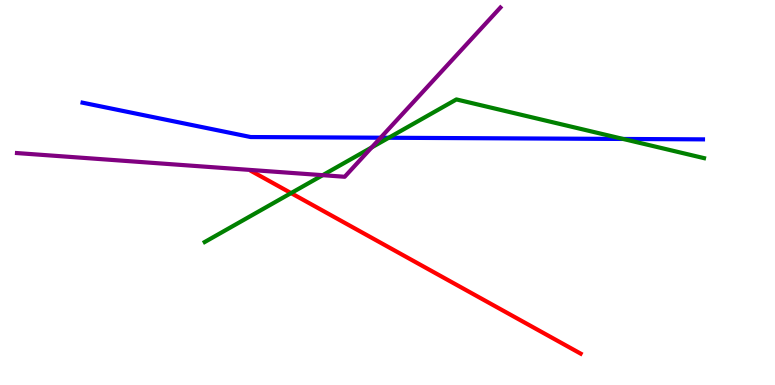[{'lines': ['blue', 'red'], 'intersections': []}, {'lines': ['green', 'red'], 'intersections': [{'x': 3.76, 'y': 4.98}]}, {'lines': ['purple', 'red'], 'intersections': []}, {'lines': ['blue', 'green'], 'intersections': [{'x': 5.02, 'y': 6.42}, {'x': 8.04, 'y': 6.39}]}, {'lines': ['blue', 'purple'], 'intersections': [{'x': 4.91, 'y': 6.42}]}, {'lines': ['green', 'purple'], 'intersections': [{'x': 4.16, 'y': 5.45}, {'x': 4.8, 'y': 6.17}]}]